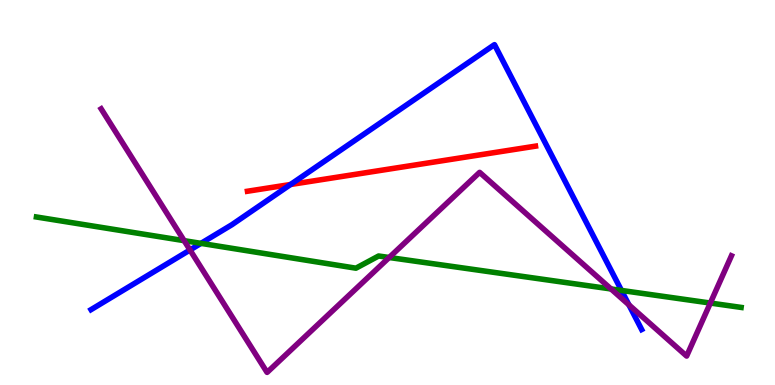[{'lines': ['blue', 'red'], 'intersections': [{'x': 3.75, 'y': 5.21}]}, {'lines': ['green', 'red'], 'intersections': []}, {'lines': ['purple', 'red'], 'intersections': []}, {'lines': ['blue', 'green'], 'intersections': [{'x': 2.59, 'y': 3.68}, {'x': 8.02, 'y': 2.46}]}, {'lines': ['blue', 'purple'], 'intersections': [{'x': 2.45, 'y': 3.51}, {'x': 8.11, 'y': 2.08}]}, {'lines': ['green', 'purple'], 'intersections': [{'x': 2.38, 'y': 3.75}, {'x': 5.02, 'y': 3.31}, {'x': 7.88, 'y': 2.49}, {'x': 9.17, 'y': 2.13}]}]